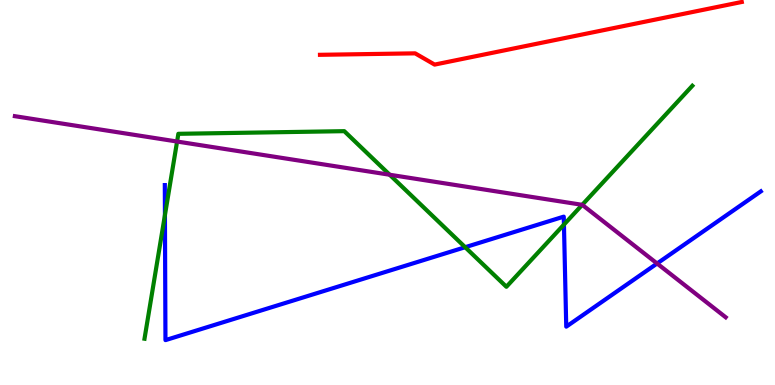[{'lines': ['blue', 'red'], 'intersections': []}, {'lines': ['green', 'red'], 'intersections': []}, {'lines': ['purple', 'red'], 'intersections': []}, {'lines': ['blue', 'green'], 'intersections': [{'x': 2.13, 'y': 4.41}, {'x': 6.0, 'y': 3.58}, {'x': 7.28, 'y': 4.17}]}, {'lines': ['blue', 'purple'], 'intersections': [{'x': 8.48, 'y': 3.16}]}, {'lines': ['green', 'purple'], 'intersections': [{'x': 2.28, 'y': 6.32}, {'x': 5.03, 'y': 5.46}, {'x': 7.51, 'y': 4.68}]}]